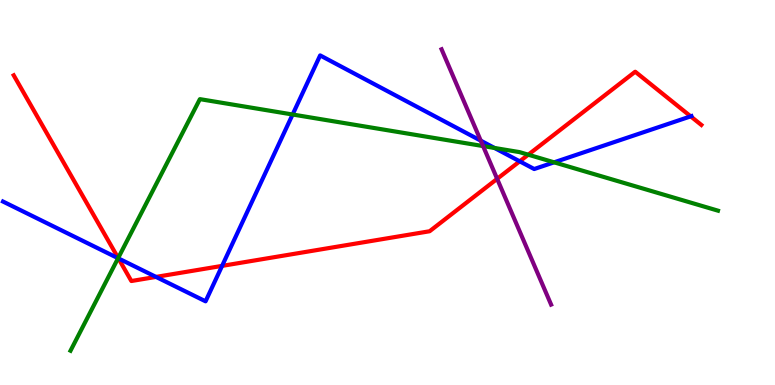[{'lines': ['blue', 'red'], 'intersections': [{'x': 1.53, 'y': 3.29}, {'x': 2.01, 'y': 2.81}, {'x': 2.87, 'y': 3.09}, {'x': 6.71, 'y': 5.81}, {'x': 8.91, 'y': 6.98}]}, {'lines': ['green', 'red'], 'intersections': [{'x': 1.53, 'y': 3.3}, {'x': 6.82, 'y': 5.98}]}, {'lines': ['purple', 'red'], 'intersections': [{'x': 6.41, 'y': 5.35}]}, {'lines': ['blue', 'green'], 'intersections': [{'x': 1.52, 'y': 3.29}, {'x': 3.78, 'y': 7.03}, {'x': 6.38, 'y': 6.16}, {'x': 7.15, 'y': 5.78}]}, {'lines': ['blue', 'purple'], 'intersections': [{'x': 6.2, 'y': 6.35}]}, {'lines': ['green', 'purple'], 'intersections': [{'x': 6.23, 'y': 6.21}]}]